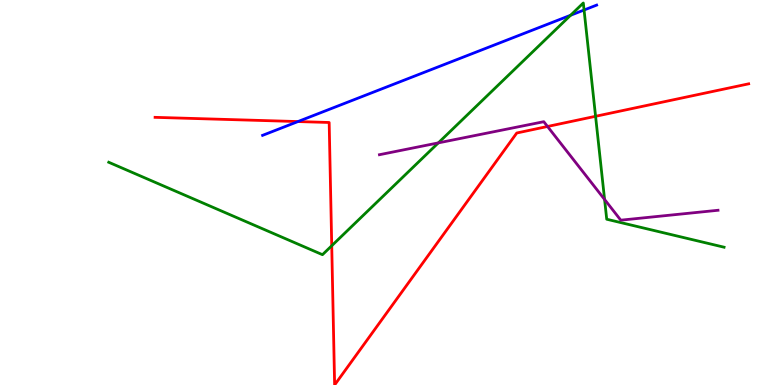[{'lines': ['blue', 'red'], 'intersections': [{'x': 3.84, 'y': 6.84}]}, {'lines': ['green', 'red'], 'intersections': [{'x': 4.28, 'y': 3.62}, {'x': 7.68, 'y': 6.98}]}, {'lines': ['purple', 'red'], 'intersections': [{'x': 7.06, 'y': 6.71}]}, {'lines': ['blue', 'green'], 'intersections': [{'x': 7.36, 'y': 9.6}, {'x': 7.54, 'y': 9.74}]}, {'lines': ['blue', 'purple'], 'intersections': []}, {'lines': ['green', 'purple'], 'intersections': [{'x': 5.66, 'y': 6.29}, {'x': 7.8, 'y': 4.82}]}]